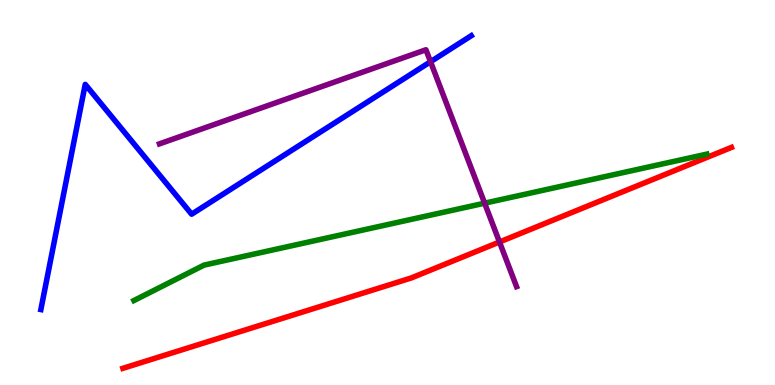[{'lines': ['blue', 'red'], 'intersections': []}, {'lines': ['green', 'red'], 'intersections': []}, {'lines': ['purple', 'red'], 'intersections': [{'x': 6.44, 'y': 3.71}]}, {'lines': ['blue', 'green'], 'intersections': []}, {'lines': ['blue', 'purple'], 'intersections': [{'x': 5.56, 'y': 8.4}]}, {'lines': ['green', 'purple'], 'intersections': [{'x': 6.25, 'y': 4.72}]}]